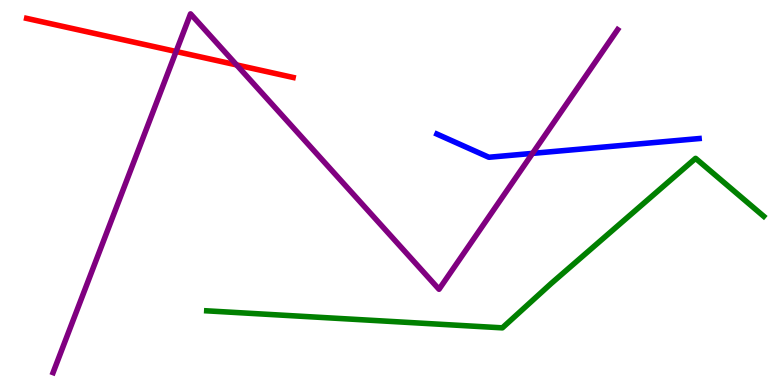[{'lines': ['blue', 'red'], 'intersections': []}, {'lines': ['green', 'red'], 'intersections': []}, {'lines': ['purple', 'red'], 'intersections': [{'x': 2.27, 'y': 8.66}, {'x': 3.05, 'y': 8.31}]}, {'lines': ['blue', 'green'], 'intersections': []}, {'lines': ['blue', 'purple'], 'intersections': [{'x': 6.87, 'y': 6.02}]}, {'lines': ['green', 'purple'], 'intersections': []}]